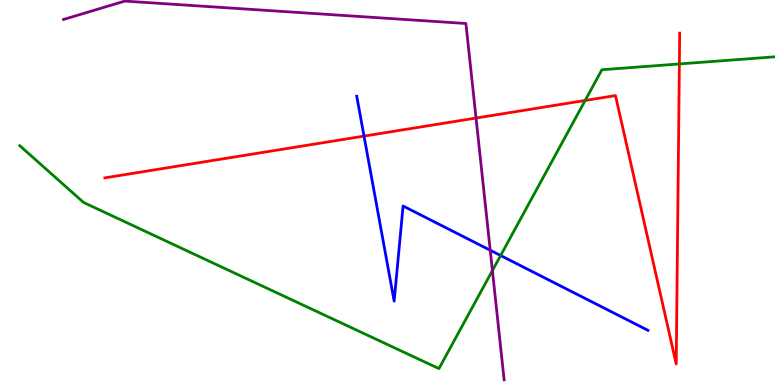[{'lines': ['blue', 'red'], 'intersections': [{'x': 4.7, 'y': 6.46}]}, {'lines': ['green', 'red'], 'intersections': [{'x': 7.55, 'y': 7.39}, {'x': 8.77, 'y': 8.34}]}, {'lines': ['purple', 'red'], 'intersections': [{'x': 6.14, 'y': 6.93}]}, {'lines': ['blue', 'green'], 'intersections': [{'x': 6.46, 'y': 3.36}]}, {'lines': ['blue', 'purple'], 'intersections': [{'x': 6.33, 'y': 3.5}]}, {'lines': ['green', 'purple'], 'intersections': [{'x': 6.35, 'y': 2.97}]}]